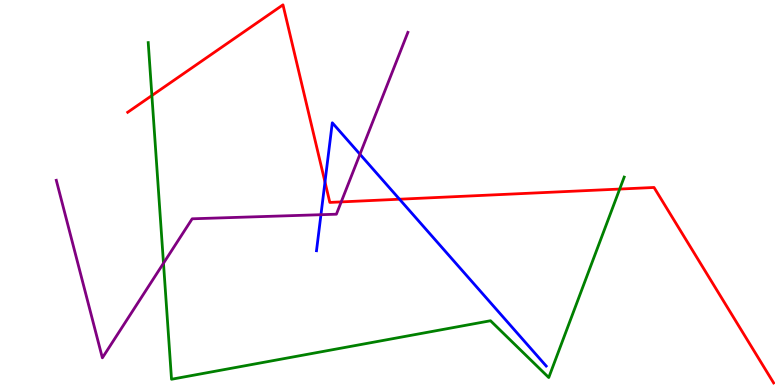[{'lines': ['blue', 'red'], 'intersections': [{'x': 4.19, 'y': 5.27}, {'x': 5.15, 'y': 4.83}]}, {'lines': ['green', 'red'], 'intersections': [{'x': 1.96, 'y': 7.52}, {'x': 8.0, 'y': 5.09}]}, {'lines': ['purple', 'red'], 'intersections': [{'x': 4.4, 'y': 4.76}]}, {'lines': ['blue', 'green'], 'intersections': []}, {'lines': ['blue', 'purple'], 'intersections': [{'x': 4.14, 'y': 4.42}, {'x': 4.64, 'y': 5.99}]}, {'lines': ['green', 'purple'], 'intersections': [{'x': 2.11, 'y': 3.16}]}]